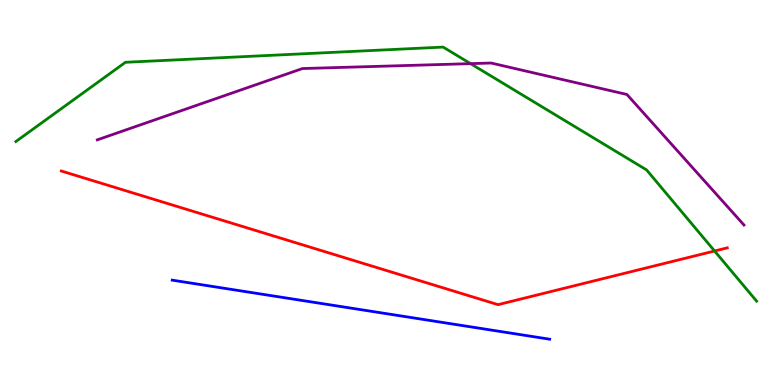[{'lines': ['blue', 'red'], 'intersections': []}, {'lines': ['green', 'red'], 'intersections': [{'x': 9.22, 'y': 3.48}]}, {'lines': ['purple', 'red'], 'intersections': []}, {'lines': ['blue', 'green'], 'intersections': []}, {'lines': ['blue', 'purple'], 'intersections': []}, {'lines': ['green', 'purple'], 'intersections': [{'x': 6.07, 'y': 8.35}]}]